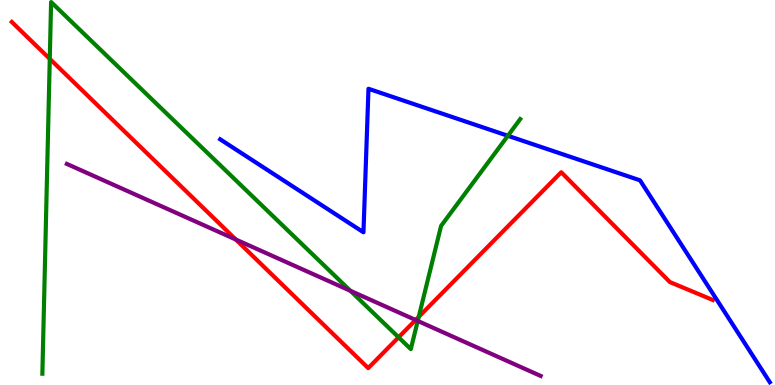[{'lines': ['blue', 'red'], 'intersections': []}, {'lines': ['green', 'red'], 'intersections': [{'x': 0.642, 'y': 8.47}, {'x': 5.14, 'y': 1.24}, {'x': 5.4, 'y': 1.77}]}, {'lines': ['purple', 'red'], 'intersections': [{'x': 3.04, 'y': 3.78}, {'x': 5.36, 'y': 1.69}]}, {'lines': ['blue', 'green'], 'intersections': [{'x': 6.55, 'y': 6.47}]}, {'lines': ['blue', 'purple'], 'intersections': []}, {'lines': ['green', 'purple'], 'intersections': [{'x': 4.52, 'y': 2.45}, {'x': 5.39, 'y': 1.66}]}]